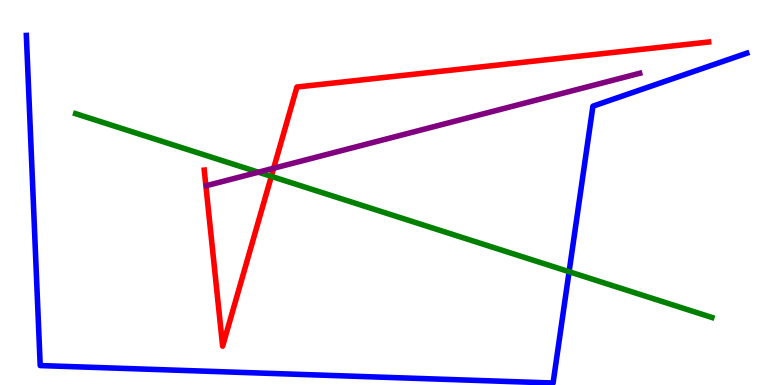[{'lines': ['blue', 'red'], 'intersections': []}, {'lines': ['green', 'red'], 'intersections': [{'x': 3.5, 'y': 5.42}]}, {'lines': ['purple', 'red'], 'intersections': [{'x': 3.53, 'y': 5.63}]}, {'lines': ['blue', 'green'], 'intersections': [{'x': 7.34, 'y': 2.94}]}, {'lines': ['blue', 'purple'], 'intersections': []}, {'lines': ['green', 'purple'], 'intersections': [{'x': 3.33, 'y': 5.53}]}]